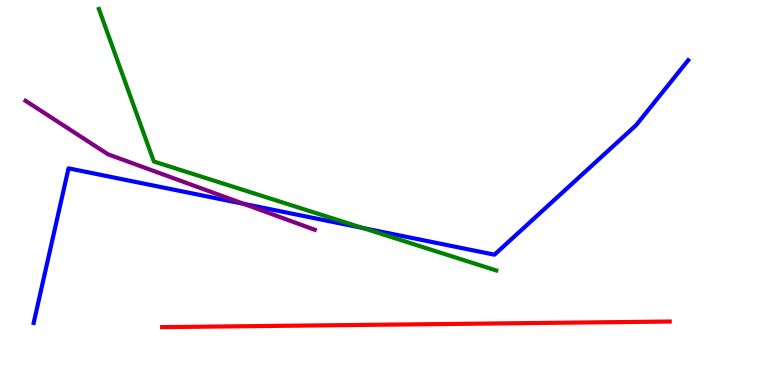[{'lines': ['blue', 'red'], 'intersections': []}, {'lines': ['green', 'red'], 'intersections': []}, {'lines': ['purple', 'red'], 'intersections': []}, {'lines': ['blue', 'green'], 'intersections': [{'x': 4.68, 'y': 4.08}]}, {'lines': ['blue', 'purple'], 'intersections': [{'x': 3.15, 'y': 4.7}]}, {'lines': ['green', 'purple'], 'intersections': []}]